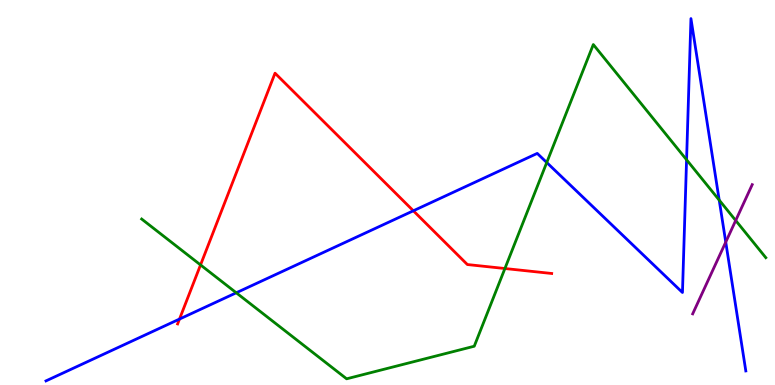[{'lines': ['blue', 'red'], 'intersections': [{'x': 2.32, 'y': 1.71}, {'x': 5.33, 'y': 4.53}]}, {'lines': ['green', 'red'], 'intersections': [{'x': 2.59, 'y': 3.12}, {'x': 6.51, 'y': 3.03}]}, {'lines': ['purple', 'red'], 'intersections': []}, {'lines': ['blue', 'green'], 'intersections': [{'x': 3.05, 'y': 2.4}, {'x': 7.05, 'y': 5.78}, {'x': 8.86, 'y': 5.85}, {'x': 9.28, 'y': 4.8}]}, {'lines': ['blue', 'purple'], 'intersections': [{'x': 9.36, 'y': 3.71}]}, {'lines': ['green', 'purple'], 'intersections': [{'x': 9.49, 'y': 4.27}]}]